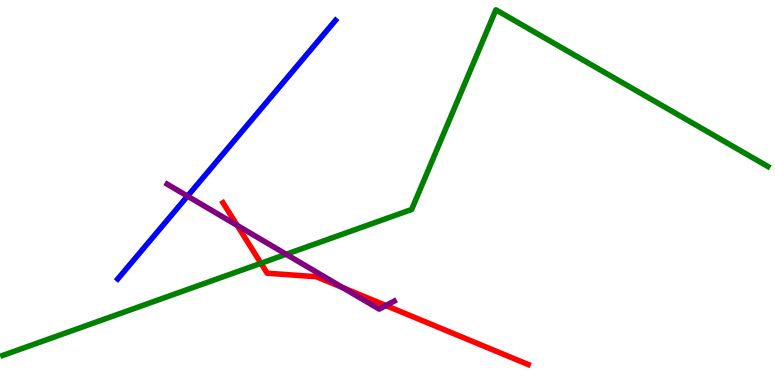[{'lines': ['blue', 'red'], 'intersections': []}, {'lines': ['green', 'red'], 'intersections': [{'x': 3.37, 'y': 3.16}]}, {'lines': ['purple', 'red'], 'intersections': [{'x': 3.06, 'y': 4.15}, {'x': 4.42, 'y': 2.53}, {'x': 4.98, 'y': 2.06}]}, {'lines': ['blue', 'green'], 'intersections': []}, {'lines': ['blue', 'purple'], 'intersections': [{'x': 2.42, 'y': 4.91}]}, {'lines': ['green', 'purple'], 'intersections': [{'x': 3.69, 'y': 3.4}]}]